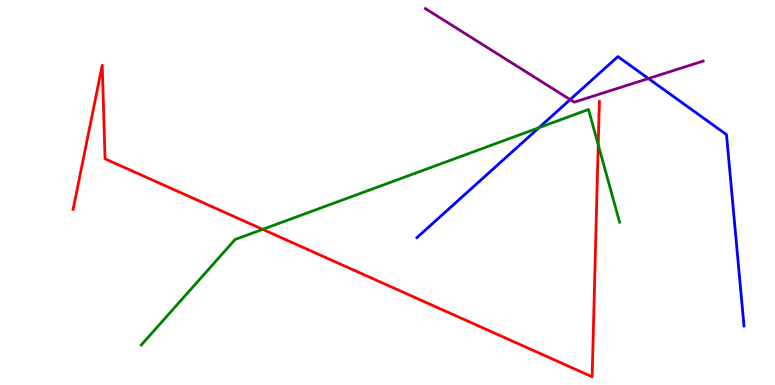[{'lines': ['blue', 'red'], 'intersections': []}, {'lines': ['green', 'red'], 'intersections': [{'x': 3.39, 'y': 4.04}, {'x': 7.72, 'y': 6.24}]}, {'lines': ['purple', 'red'], 'intersections': []}, {'lines': ['blue', 'green'], 'intersections': [{'x': 6.95, 'y': 6.68}]}, {'lines': ['blue', 'purple'], 'intersections': [{'x': 7.36, 'y': 7.41}, {'x': 8.37, 'y': 7.96}]}, {'lines': ['green', 'purple'], 'intersections': []}]